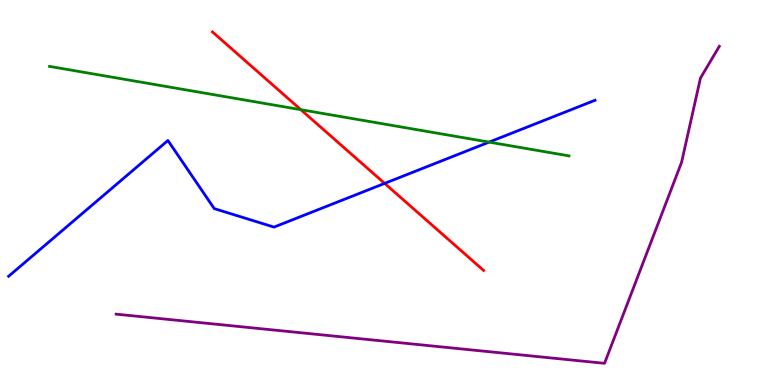[{'lines': ['blue', 'red'], 'intersections': [{'x': 4.96, 'y': 5.24}]}, {'lines': ['green', 'red'], 'intersections': [{'x': 3.88, 'y': 7.15}]}, {'lines': ['purple', 'red'], 'intersections': []}, {'lines': ['blue', 'green'], 'intersections': [{'x': 6.31, 'y': 6.31}]}, {'lines': ['blue', 'purple'], 'intersections': []}, {'lines': ['green', 'purple'], 'intersections': []}]